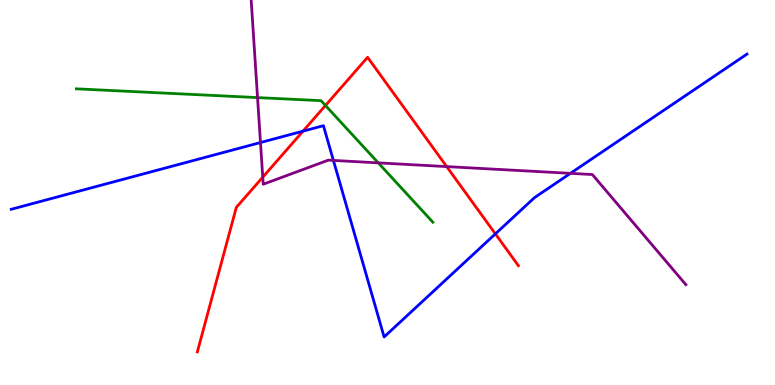[{'lines': ['blue', 'red'], 'intersections': [{'x': 3.91, 'y': 6.59}, {'x': 6.39, 'y': 3.93}]}, {'lines': ['green', 'red'], 'intersections': [{'x': 4.2, 'y': 7.26}]}, {'lines': ['purple', 'red'], 'intersections': [{'x': 3.39, 'y': 5.4}, {'x': 5.76, 'y': 5.67}]}, {'lines': ['blue', 'green'], 'intersections': []}, {'lines': ['blue', 'purple'], 'intersections': [{'x': 3.36, 'y': 6.3}, {'x': 4.3, 'y': 5.83}, {'x': 7.36, 'y': 5.5}]}, {'lines': ['green', 'purple'], 'intersections': [{'x': 3.32, 'y': 7.47}, {'x': 4.88, 'y': 5.77}]}]